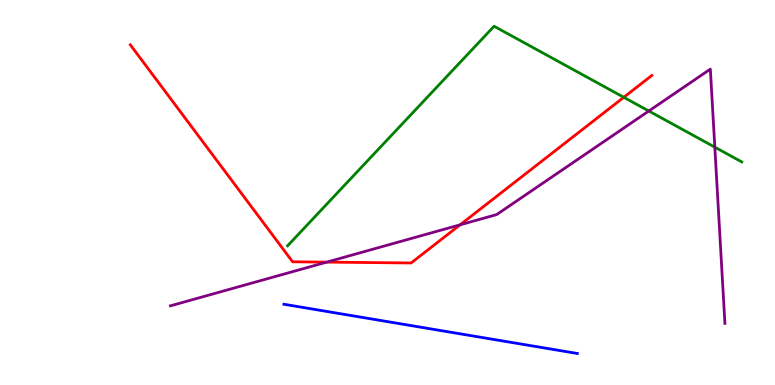[{'lines': ['blue', 'red'], 'intersections': []}, {'lines': ['green', 'red'], 'intersections': [{'x': 8.05, 'y': 7.47}]}, {'lines': ['purple', 'red'], 'intersections': [{'x': 4.22, 'y': 3.19}, {'x': 5.94, 'y': 4.16}]}, {'lines': ['blue', 'green'], 'intersections': []}, {'lines': ['blue', 'purple'], 'intersections': []}, {'lines': ['green', 'purple'], 'intersections': [{'x': 8.37, 'y': 7.12}, {'x': 9.22, 'y': 6.18}]}]